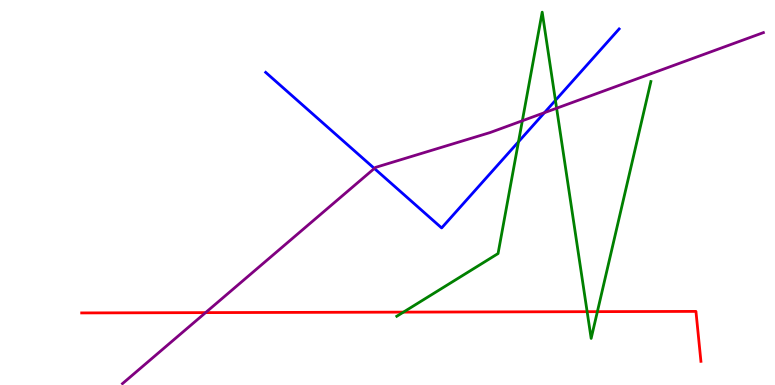[{'lines': ['blue', 'red'], 'intersections': []}, {'lines': ['green', 'red'], 'intersections': [{'x': 5.21, 'y': 1.89}, {'x': 7.58, 'y': 1.9}, {'x': 7.71, 'y': 1.91}]}, {'lines': ['purple', 'red'], 'intersections': [{'x': 2.65, 'y': 1.88}]}, {'lines': ['blue', 'green'], 'intersections': [{'x': 6.69, 'y': 6.32}, {'x': 7.17, 'y': 7.39}]}, {'lines': ['blue', 'purple'], 'intersections': [{'x': 4.83, 'y': 5.62}, {'x': 7.03, 'y': 7.07}]}, {'lines': ['green', 'purple'], 'intersections': [{'x': 6.74, 'y': 6.86}, {'x': 7.18, 'y': 7.19}]}]